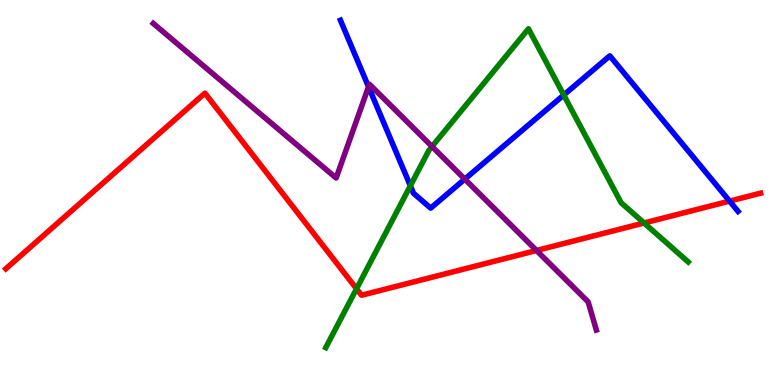[{'lines': ['blue', 'red'], 'intersections': [{'x': 9.41, 'y': 4.78}]}, {'lines': ['green', 'red'], 'intersections': [{'x': 4.6, 'y': 2.5}, {'x': 8.31, 'y': 4.21}]}, {'lines': ['purple', 'red'], 'intersections': [{'x': 6.92, 'y': 3.49}]}, {'lines': ['blue', 'green'], 'intersections': [{'x': 5.3, 'y': 5.17}, {'x': 7.27, 'y': 7.53}]}, {'lines': ['blue', 'purple'], 'intersections': [{'x': 4.76, 'y': 7.75}, {'x': 6.0, 'y': 5.35}]}, {'lines': ['green', 'purple'], 'intersections': [{'x': 5.57, 'y': 6.19}]}]